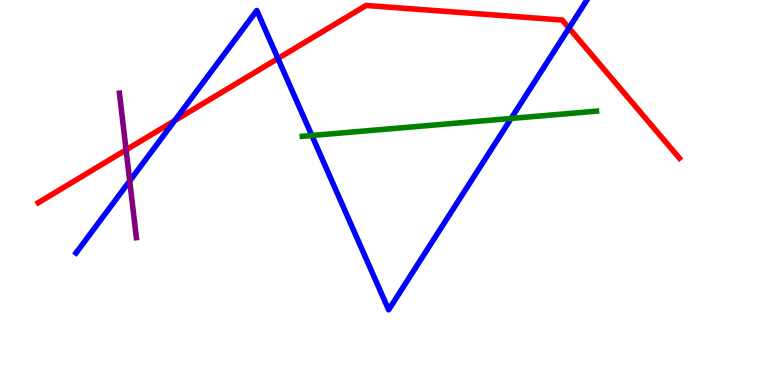[{'lines': ['blue', 'red'], 'intersections': [{'x': 2.25, 'y': 6.87}, {'x': 3.59, 'y': 8.48}, {'x': 7.34, 'y': 9.27}]}, {'lines': ['green', 'red'], 'intersections': []}, {'lines': ['purple', 'red'], 'intersections': [{'x': 1.63, 'y': 6.11}]}, {'lines': ['blue', 'green'], 'intersections': [{'x': 4.02, 'y': 6.48}, {'x': 6.6, 'y': 6.92}]}, {'lines': ['blue', 'purple'], 'intersections': [{'x': 1.67, 'y': 5.3}]}, {'lines': ['green', 'purple'], 'intersections': []}]